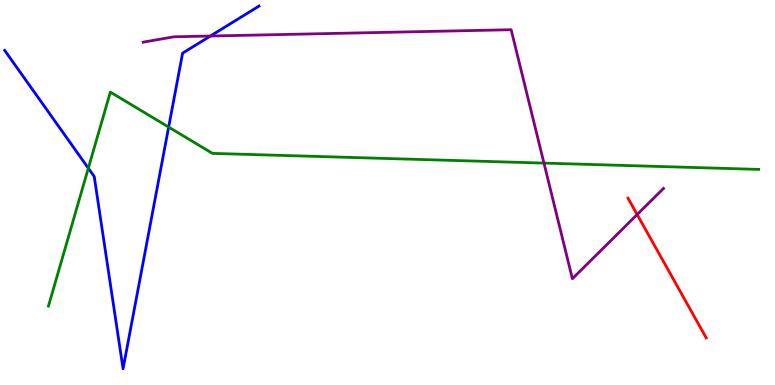[{'lines': ['blue', 'red'], 'intersections': []}, {'lines': ['green', 'red'], 'intersections': []}, {'lines': ['purple', 'red'], 'intersections': [{'x': 8.22, 'y': 4.43}]}, {'lines': ['blue', 'green'], 'intersections': [{'x': 1.14, 'y': 5.63}, {'x': 2.18, 'y': 6.7}]}, {'lines': ['blue', 'purple'], 'intersections': [{'x': 2.71, 'y': 9.06}]}, {'lines': ['green', 'purple'], 'intersections': [{'x': 7.02, 'y': 5.76}]}]